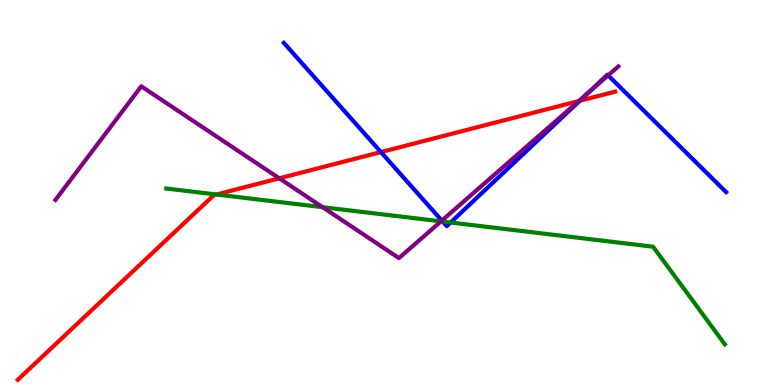[{'lines': ['blue', 'red'], 'intersections': [{'x': 4.92, 'y': 6.05}, {'x': 7.48, 'y': 7.38}]}, {'lines': ['green', 'red'], 'intersections': [{'x': 2.79, 'y': 4.95}]}, {'lines': ['purple', 'red'], 'intersections': [{'x': 3.6, 'y': 5.37}, {'x': 7.47, 'y': 7.38}]}, {'lines': ['blue', 'green'], 'intersections': [{'x': 5.71, 'y': 4.25}, {'x': 5.81, 'y': 4.22}]}, {'lines': ['blue', 'purple'], 'intersections': [{'x': 5.7, 'y': 4.27}, {'x': 7.6, 'y': 7.61}, {'x': 7.85, 'y': 8.04}]}, {'lines': ['green', 'purple'], 'intersections': [{'x': 4.16, 'y': 4.62}, {'x': 5.69, 'y': 4.25}]}]